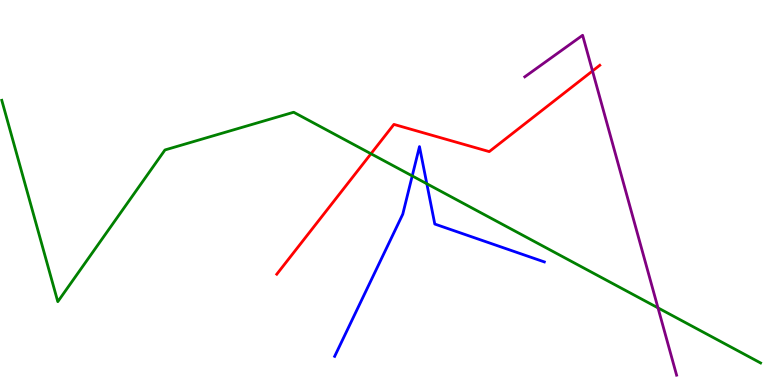[{'lines': ['blue', 'red'], 'intersections': []}, {'lines': ['green', 'red'], 'intersections': [{'x': 4.79, 'y': 6.01}]}, {'lines': ['purple', 'red'], 'intersections': [{'x': 7.65, 'y': 8.16}]}, {'lines': ['blue', 'green'], 'intersections': [{'x': 5.32, 'y': 5.43}, {'x': 5.51, 'y': 5.23}]}, {'lines': ['blue', 'purple'], 'intersections': []}, {'lines': ['green', 'purple'], 'intersections': [{'x': 8.49, 'y': 2.0}]}]